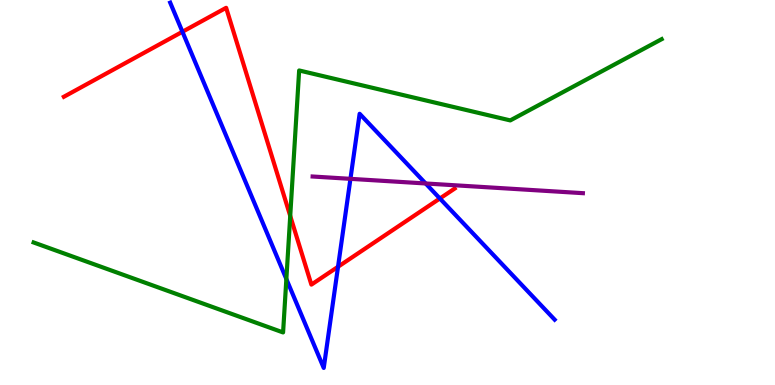[{'lines': ['blue', 'red'], 'intersections': [{'x': 2.35, 'y': 9.17}, {'x': 4.36, 'y': 3.07}, {'x': 5.68, 'y': 4.84}]}, {'lines': ['green', 'red'], 'intersections': [{'x': 3.74, 'y': 4.39}]}, {'lines': ['purple', 'red'], 'intersections': []}, {'lines': ['blue', 'green'], 'intersections': [{'x': 3.69, 'y': 2.75}]}, {'lines': ['blue', 'purple'], 'intersections': [{'x': 4.52, 'y': 5.35}, {'x': 5.49, 'y': 5.23}]}, {'lines': ['green', 'purple'], 'intersections': []}]